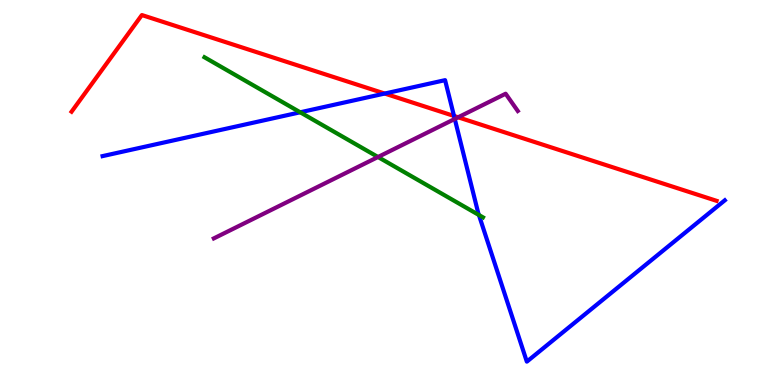[{'lines': ['blue', 'red'], 'intersections': [{'x': 4.96, 'y': 7.57}, {'x': 5.86, 'y': 6.99}]}, {'lines': ['green', 'red'], 'intersections': []}, {'lines': ['purple', 'red'], 'intersections': [{'x': 5.91, 'y': 6.95}]}, {'lines': ['blue', 'green'], 'intersections': [{'x': 3.87, 'y': 7.08}, {'x': 6.18, 'y': 4.42}]}, {'lines': ['blue', 'purple'], 'intersections': [{'x': 5.87, 'y': 6.91}]}, {'lines': ['green', 'purple'], 'intersections': [{'x': 4.88, 'y': 5.92}]}]